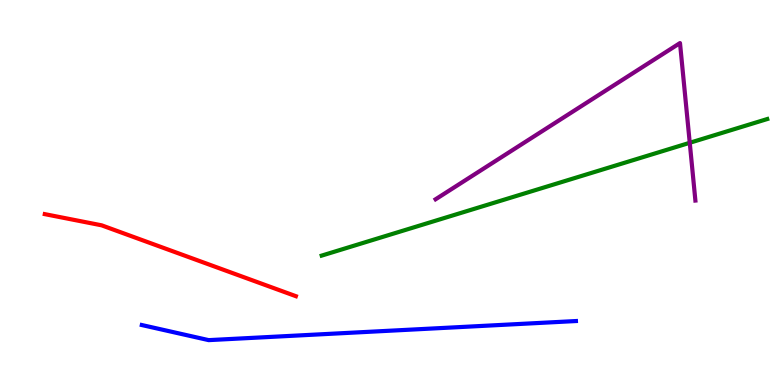[{'lines': ['blue', 'red'], 'intersections': []}, {'lines': ['green', 'red'], 'intersections': []}, {'lines': ['purple', 'red'], 'intersections': []}, {'lines': ['blue', 'green'], 'intersections': []}, {'lines': ['blue', 'purple'], 'intersections': []}, {'lines': ['green', 'purple'], 'intersections': [{'x': 8.9, 'y': 6.29}]}]